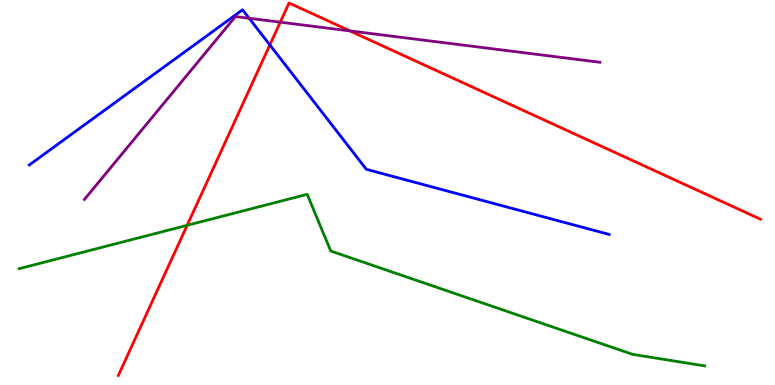[{'lines': ['blue', 'red'], 'intersections': [{'x': 3.48, 'y': 8.83}]}, {'lines': ['green', 'red'], 'intersections': [{'x': 2.41, 'y': 4.15}]}, {'lines': ['purple', 'red'], 'intersections': [{'x': 3.62, 'y': 9.42}, {'x': 4.52, 'y': 9.2}]}, {'lines': ['blue', 'green'], 'intersections': []}, {'lines': ['blue', 'purple'], 'intersections': [{'x': 3.21, 'y': 9.53}]}, {'lines': ['green', 'purple'], 'intersections': []}]